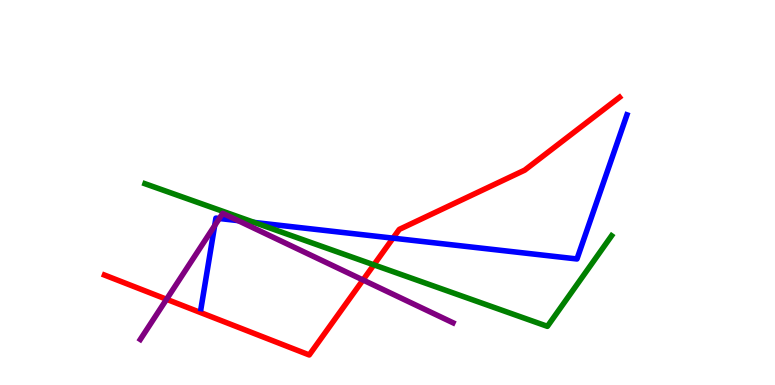[{'lines': ['blue', 'red'], 'intersections': [{'x': 5.07, 'y': 3.81}]}, {'lines': ['green', 'red'], 'intersections': [{'x': 4.82, 'y': 3.12}]}, {'lines': ['purple', 'red'], 'intersections': [{'x': 2.15, 'y': 2.23}, {'x': 4.68, 'y': 2.73}]}, {'lines': ['blue', 'green'], 'intersections': [{'x': 3.28, 'y': 4.22}]}, {'lines': ['blue', 'purple'], 'intersections': [{'x': 2.77, 'y': 4.14}, {'x': 2.83, 'y': 4.32}, {'x': 3.07, 'y': 4.27}]}, {'lines': ['green', 'purple'], 'intersections': []}]